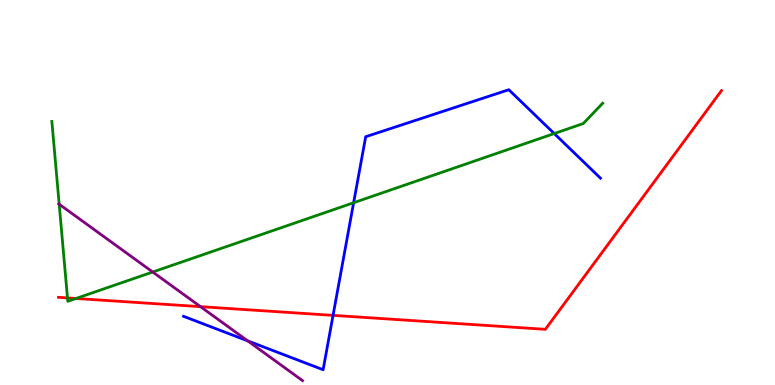[{'lines': ['blue', 'red'], 'intersections': [{'x': 4.3, 'y': 1.81}]}, {'lines': ['green', 'red'], 'intersections': [{'x': 0.871, 'y': 2.26}, {'x': 0.981, 'y': 2.25}]}, {'lines': ['purple', 'red'], 'intersections': [{'x': 2.59, 'y': 2.03}]}, {'lines': ['blue', 'green'], 'intersections': [{'x': 4.56, 'y': 4.73}, {'x': 7.15, 'y': 6.53}]}, {'lines': ['blue', 'purple'], 'intersections': [{'x': 3.2, 'y': 1.15}]}, {'lines': ['green', 'purple'], 'intersections': [{'x': 0.764, 'y': 4.7}, {'x': 1.97, 'y': 2.93}]}]